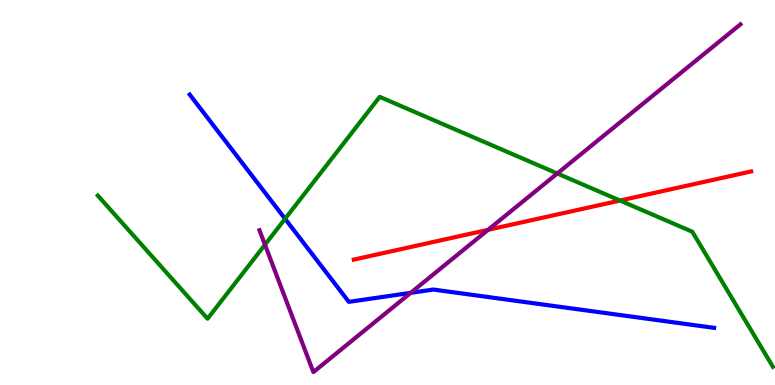[{'lines': ['blue', 'red'], 'intersections': []}, {'lines': ['green', 'red'], 'intersections': [{'x': 8.0, 'y': 4.79}]}, {'lines': ['purple', 'red'], 'intersections': [{'x': 6.3, 'y': 4.03}]}, {'lines': ['blue', 'green'], 'intersections': [{'x': 3.68, 'y': 4.32}]}, {'lines': ['blue', 'purple'], 'intersections': [{'x': 5.3, 'y': 2.39}]}, {'lines': ['green', 'purple'], 'intersections': [{'x': 3.42, 'y': 3.64}, {'x': 7.19, 'y': 5.49}]}]